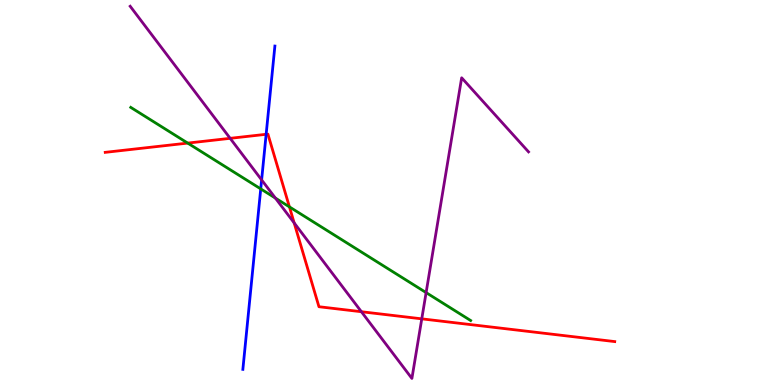[{'lines': ['blue', 'red'], 'intersections': [{'x': 3.43, 'y': 6.51}]}, {'lines': ['green', 'red'], 'intersections': [{'x': 2.42, 'y': 6.28}, {'x': 3.73, 'y': 4.63}]}, {'lines': ['purple', 'red'], 'intersections': [{'x': 2.97, 'y': 6.41}, {'x': 3.8, 'y': 4.21}, {'x': 4.66, 'y': 1.9}, {'x': 5.44, 'y': 1.72}]}, {'lines': ['blue', 'green'], 'intersections': [{'x': 3.36, 'y': 5.09}]}, {'lines': ['blue', 'purple'], 'intersections': [{'x': 3.38, 'y': 5.33}]}, {'lines': ['green', 'purple'], 'intersections': [{'x': 3.55, 'y': 4.86}, {'x': 5.5, 'y': 2.4}]}]